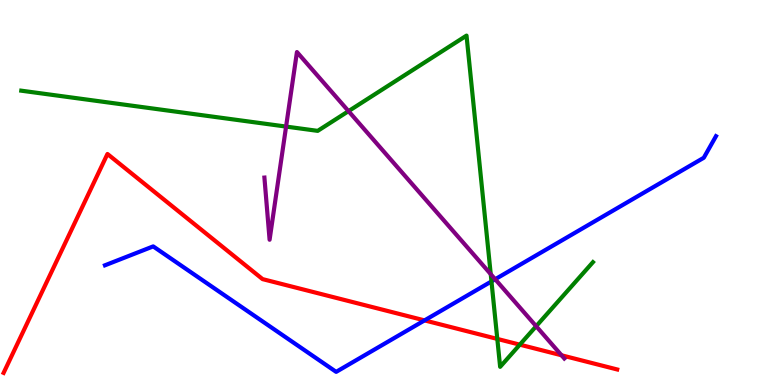[{'lines': ['blue', 'red'], 'intersections': [{'x': 5.48, 'y': 1.68}]}, {'lines': ['green', 'red'], 'intersections': [{'x': 6.42, 'y': 1.2}, {'x': 6.71, 'y': 1.05}]}, {'lines': ['purple', 'red'], 'intersections': [{'x': 7.25, 'y': 0.772}]}, {'lines': ['blue', 'green'], 'intersections': [{'x': 6.34, 'y': 2.69}]}, {'lines': ['blue', 'purple'], 'intersections': [{'x': 6.39, 'y': 2.75}]}, {'lines': ['green', 'purple'], 'intersections': [{'x': 3.69, 'y': 6.71}, {'x': 4.5, 'y': 7.11}, {'x': 6.33, 'y': 2.88}, {'x': 6.92, 'y': 1.53}]}]